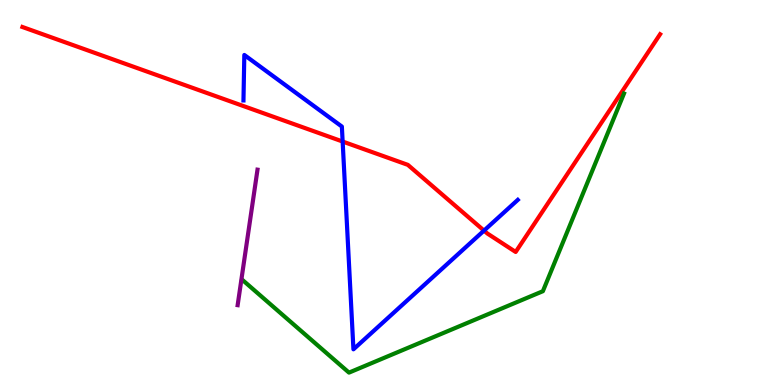[{'lines': ['blue', 'red'], 'intersections': [{'x': 4.42, 'y': 6.32}, {'x': 6.25, 'y': 4.01}]}, {'lines': ['green', 'red'], 'intersections': []}, {'lines': ['purple', 'red'], 'intersections': []}, {'lines': ['blue', 'green'], 'intersections': []}, {'lines': ['blue', 'purple'], 'intersections': []}, {'lines': ['green', 'purple'], 'intersections': []}]